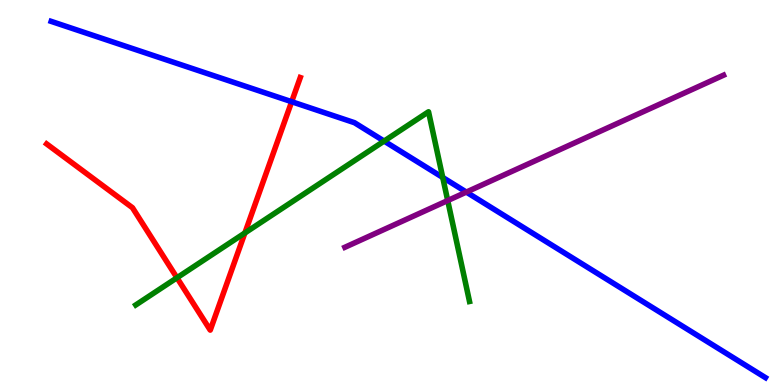[{'lines': ['blue', 'red'], 'intersections': [{'x': 3.76, 'y': 7.36}]}, {'lines': ['green', 'red'], 'intersections': [{'x': 2.28, 'y': 2.79}, {'x': 3.16, 'y': 3.95}]}, {'lines': ['purple', 'red'], 'intersections': []}, {'lines': ['blue', 'green'], 'intersections': [{'x': 4.96, 'y': 6.34}, {'x': 5.71, 'y': 5.39}]}, {'lines': ['blue', 'purple'], 'intersections': [{'x': 6.02, 'y': 5.01}]}, {'lines': ['green', 'purple'], 'intersections': [{'x': 5.78, 'y': 4.79}]}]